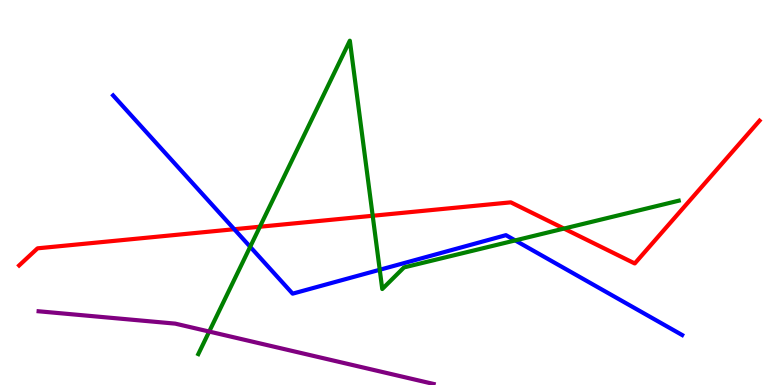[{'lines': ['blue', 'red'], 'intersections': [{'x': 3.02, 'y': 4.05}]}, {'lines': ['green', 'red'], 'intersections': [{'x': 3.35, 'y': 4.11}, {'x': 4.81, 'y': 4.4}, {'x': 7.28, 'y': 4.06}]}, {'lines': ['purple', 'red'], 'intersections': []}, {'lines': ['blue', 'green'], 'intersections': [{'x': 3.23, 'y': 3.59}, {'x': 4.9, 'y': 2.99}, {'x': 6.65, 'y': 3.76}]}, {'lines': ['blue', 'purple'], 'intersections': []}, {'lines': ['green', 'purple'], 'intersections': [{'x': 2.7, 'y': 1.39}]}]